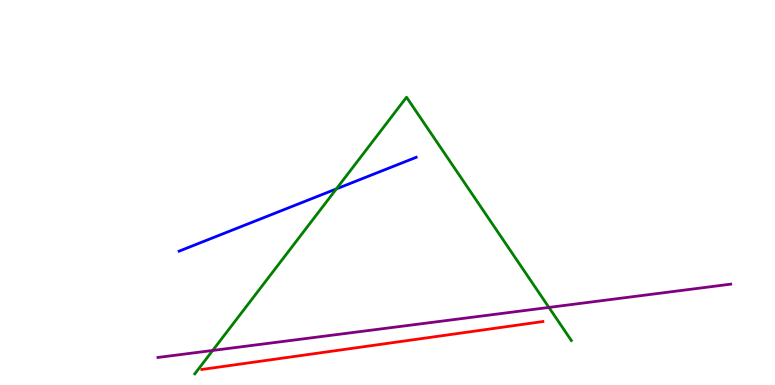[{'lines': ['blue', 'red'], 'intersections': []}, {'lines': ['green', 'red'], 'intersections': []}, {'lines': ['purple', 'red'], 'intersections': []}, {'lines': ['blue', 'green'], 'intersections': [{'x': 4.34, 'y': 5.09}]}, {'lines': ['blue', 'purple'], 'intersections': []}, {'lines': ['green', 'purple'], 'intersections': [{'x': 2.74, 'y': 0.897}, {'x': 7.08, 'y': 2.02}]}]